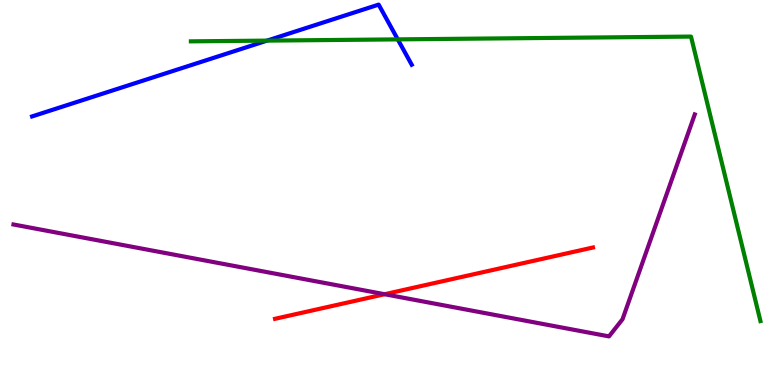[{'lines': ['blue', 'red'], 'intersections': []}, {'lines': ['green', 'red'], 'intersections': []}, {'lines': ['purple', 'red'], 'intersections': [{'x': 4.96, 'y': 2.36}]}, {'lines': ['blue', 'green'], 'intersections': [{'x': 3.45, 'y': 8.94}, {'x': 5.13, 'y': 8.98}]}, {'lines': ['blue', 'purple'], 'intersections': []}, {'lines': ['green', 'purple'], 'intersections': []}]